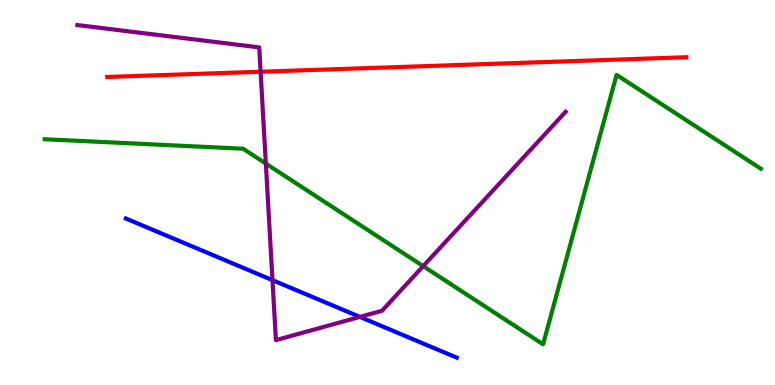[{'lines': ['blue', 'red'], 'intersections': []}, {'lines': ['green', 'red'], 'intersections': []}, {'lines': ['purple', 'red'], 'intersections': [{'x': 3.36, 'y': 8.14}]}, {'lines': ['blue', 'green'], 'intersections': []}, {'lines': ['blue', 'purple'], 'intersections': [{'x': 3.52, 'y': 2.72}, {'x': 4.64, 'y': 1.77}]}, {'lines': ['green', 'purple'], 'intersections': [{'x': 3.43, 'y': 5.75}, {'x': 5.46, 'y': 3.09}]}]